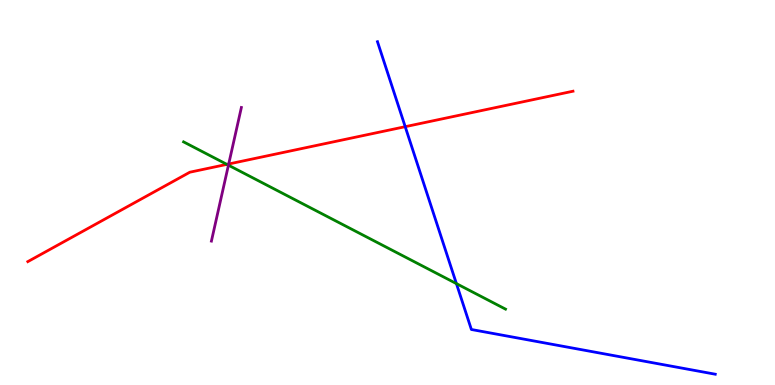[{'lines': ['blue', 'red'], 'intersections': [{'x': 5.23, 'y': 6.71}]}, {'lines': ['green', 'red'], 'intersections': [{'x': 2.93, 'y': 5.73}]}, {'lines': ['purple', 'red'], 'intersections': [{'x': 2.95, 'y': 5.74}]}, {'lines': ['blue', 'green'], 'intersections': [{'x': 5.89, 'y': 2.63}]}, {'lines': ['blue', 'purple'], 'intersections': []}, {'lines': ['green', 'purple'], 'intersections': [{'x': 2.95, 'y': 5.71}]}]